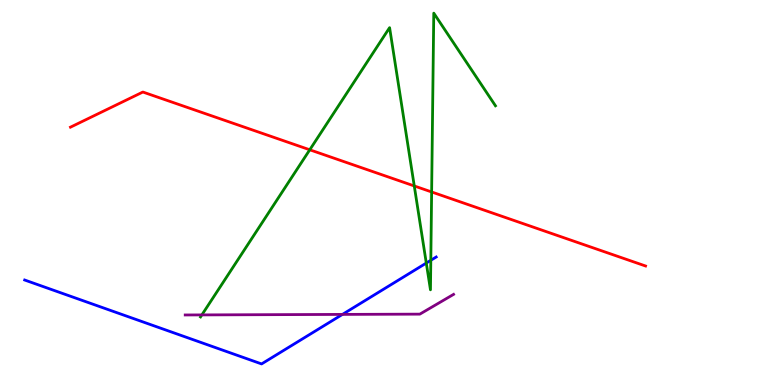[{'lines': ['blue', 'red'], 'intersections': []}, {'lines': ['green', 'red'], 'intersections': [{'x': 4.0, 'y': 6.11}, {'x': 5.35, 'y': 5.17}, {'x': 5.57, 'y': 5.01}]}, {'lines': ['purple', 'red'], 'intersections': []}, {'lines': ['blue', 'green'], 'intersections': [{'x': 5.5, 'y': 3.17}, {'x': 5.56, 'y': 3.24}]}, {'lines': ['blue', 'purple'], 'intersections': [{'x': 4.42, 'y': 1.83}]}, {'lines': ['green', 'purple'], 'intersections': [{'x': 2.6, 'y': 1.82}]}]